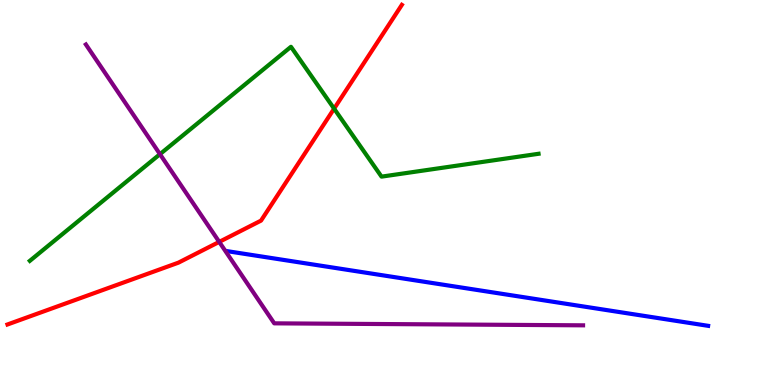[{'lines': ['blue', 'red'], 'intersections': []}, {'lines': ['green', 'red'], 'intersections': [{'x': 4.31, 'y': 7.18}]}, {'lines': ['purple', 'red'], 'intersections': [{'x': 2.83, 'y': 3.72}]}, {'lines': ['blue', 'green'], 'intersections': []}, {'lines': ['blue', 'purple'], 'intersections': []}, {'lines': ['green', 'purple'], 'intersections': [{'x': 2.06, 'y': 6.0}]}]